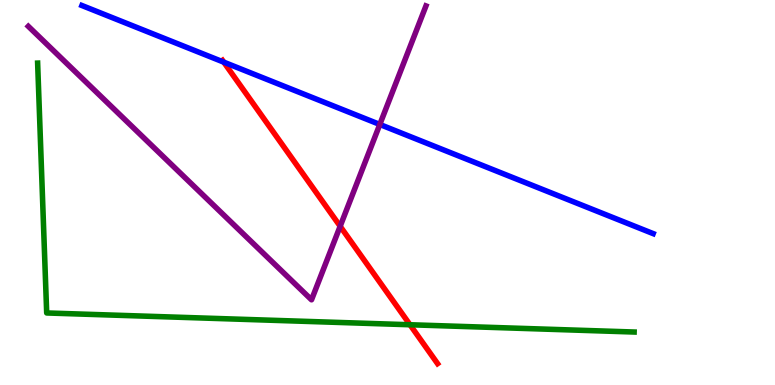[{'lines': ['blue', 'red'], 'intersections': [{'x': 2.89, 'y': 8.39}]}, {'lines': ['green', 'red'], 'intersections': [{'x': 5.29, 'y': 1.56}]}, {'lines': ['purple', 'red'], 'intersections': [{'x': 4.39, 'y': 4.12}]}, {'lines': ['blue', 'green'], 'intersections': []}, {'lines': ['blue', 'purple'], 'intersections': [{'x': 4.9, 'y': 6.77}]}, {'lines': ['green', 'purple'], 'intersections': []}]